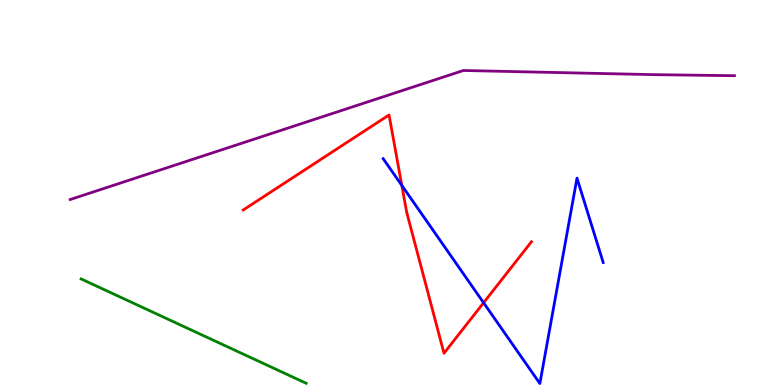[{'lines': ['blue', 'red'], 'intersections': [{'x': 5.18, 'y': 5.18}, {'x': 6.24, 'y': 2.14}]}, {'lines': ['green', 'red'], 'intersections': []}, {'lines': ['purple', 'red'], 'intersections': []}, {'lines': ['blue', 'green'], 'intersections': []}, {'lines': ['blue', 'purple'], 'intersections': []}, {'lines': ['green', 'purple'], 'intersections': []}]